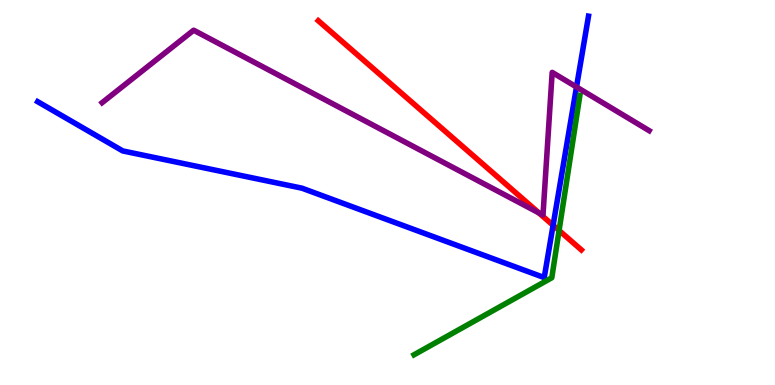[{'lines': ['blue', 'red'], 'intersections': [{'x': 7.14, 'y': 4.15}]}, {'lines': ['green', 'red'], 'intersections': [{'x': 7.21, 'y': 4.01}]}, {'lines': ['purple', 'red'], 'intersections': [{'x': 6.95, 'y': 4.47}]}, {'lines': ['blue', 'green'], 'intersections': []}, {'lines': ['blue', 'purple'], 'intersections': [{'x': 7.44, 'y': 7.74}]}, {'lines': ['green', 'purple'], 'intersections': []}]